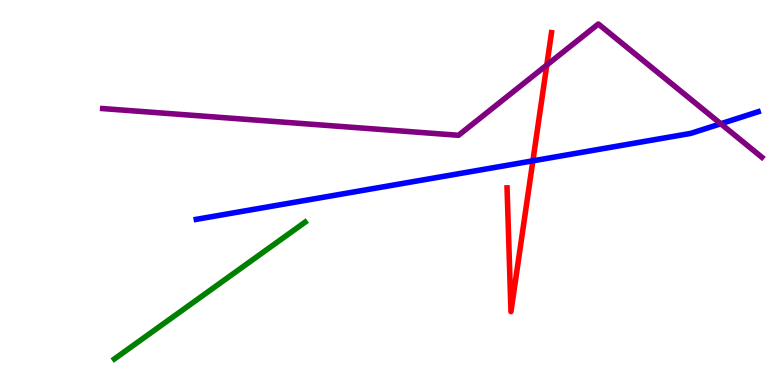[{'lines': ['blue', 'red'], 'intersections': [{'x': 6.88, 'y': 5.82}]}, {'lines': ['green', 'red'], 'intersections': []}, {'lines': ['purple', 'red'], 'intersections': [{'x': 7.06, 'y': 8.31}]}, {'lines': ['blue', 'green'], 'intersections': []}, {'lines': ['blue', 'purple'], 'intersections': [{'x': 9.3, 'y': 6.79}]}, {'lines': ['green', 'purple'], 'intersections': []}]